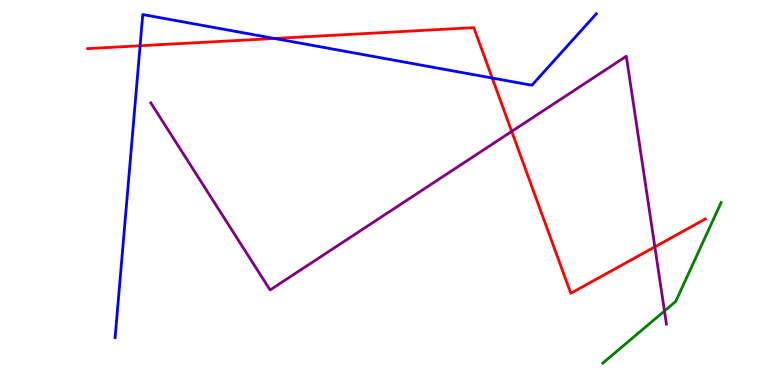[{'lines': ['blue', 'red'], 'intersections': [{'x': 1.81, 'y': 8.81}, {'x': 3.54, 'y': 9.0}, {'x': 6.35, 'y': 7.97}]}, {'lines': ['green', 'red'], 'intersections': []}, {'lines': ['purple', 'red'], 'intersections': [{'x': 6.6, 'y': 6.59}, {'x': 8.45, 'y': 3.59}]}, {'lines': ['blue', 'green'], 'intersections': []}, {'lines': ['blue', 'purple'], 'intersections': []}, {'lines': ['green', 'purple'], 'intersections': [{'x': 8.57, 'y': 1.92}]}]